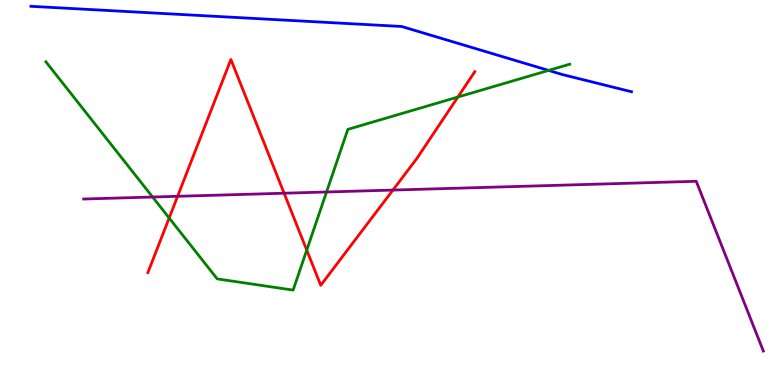[{'lines': ['blue', 'red'], 'intersections': []}, {'lines': ['green', 'red'], 'intersections': [{'x': 2.18, 'y': 4.34}, {'x': 3.96, 'y': 3.5}, {'x': 5.91, 'y': 7.48}]}, {'lines': ['purple', 'red'], 'intersections': [{'x': 2.29, 'y': 4.9}, {'x': 3.67, 'y': 4.98}, {'x': 5.07, 'y': 5.06}]}, {'lines': ['blue', 'green'], 'intersections': [{'x': 7.08, 'y': 8.17}]}, {'lines': ['blue', 'purple'], 'intersections': []}, {'lines': ['green', 'purple'], 'intersections': [{'x': 1.97, 'y': 4.88}, {'x': 4.21, 'y': 5.01}]}]